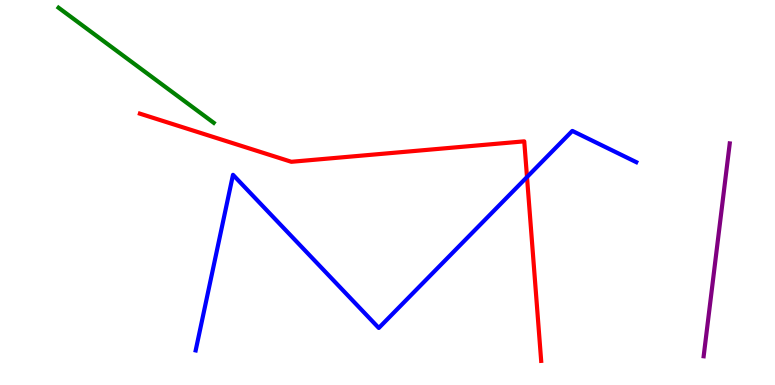[{'lines': ['blue', 'red'], 'intersections': [{'x': 6.8, 'y': 5.4}]}, {'lines': ['green', 'red'], 'intersections': []}, {'lines': ['purple', 'red'], 'intersections': []}, {'lines': ['blue', 'green'], 'intersections': []}, {'lines': ['blue', 'purple'], 'intersections': []}, {'lines': ['green', 'purple'], 'intersections': []}]